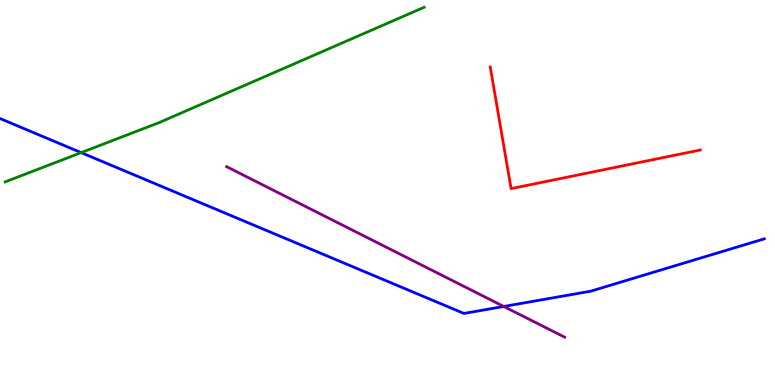[{'lines': ['blue', 'red'], 'intersections': []}, {'lines': ['green', 'red'], 'intersections': []}, {'lines': ['purple', 'red'], 'intersections': []}, {'lines': ['blue', 'green'], 'intersections': [{'x': 1.05, 'y': 6.04}]}, {'lines': ['blue', 'purple'], 'intersections': [{'x': 6.5, 'y': 2.04}]}, {'lines': ['green', 'purple'], 'intersections': []}]